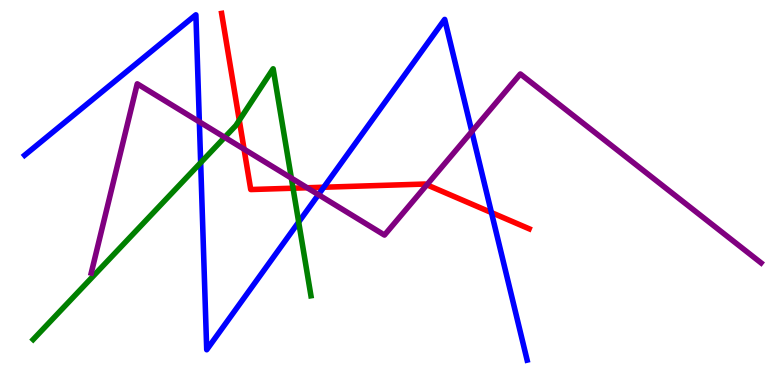[{'lines': ['blue', 'red'], 'intersections': [{'x': 4.18, 'y': 5.14}, {'x': 6.34, 'y': 4.48}]}, {'lines': ['green', 'red'], 'intersections': [{'x': 3.09, 'y': 6.88}, {'x': 3.78, 'y': 5.11}]}, {'lines': ['purple', 'red'], 'intersections': [{'x': 3.15, 'y': 6.13}, {'x': 3.96, 'y': 5.12}, {'x': 5.51, 'y': 5.2}]}, {'lines': ['blue', 'green'], 'intersections': [{'x': 2.59, 'y': 5.77}, {'x': 3.85, 'y': 4.23}]}, {'lines': ['blue', 'purple'], 'intersections': [{'x': 2.57, 'y': 6.84}, {'x': 4.11, 'y': 4.94}, {'x': 6.09, 'y': 6.58}]}, {'lines': ['green', 'purple'], 'intersections': [{'x': 2.9, 'y': 6.43}, {'x': 3.76, 'y': 5.37}]}]